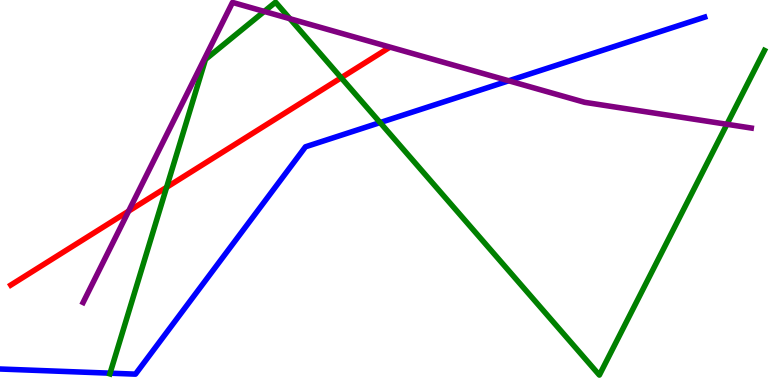[{'lines': ['blue', 'red'], 'intersections': []}, {'lines': ['green', 'red'], 'intersections': [{'x': 2.15, 'y': 5.13}, {'x': 4.4, 'y': 7.98}]}, {'lines': ['purple', 'red'], 'intersections': [{'x': 1.66, 'y': 4.52}]}, {'lines': ['blue', 'green'], 'intersections': [{'x': 1.42, 'y': 0.307}, {'x': 4.9, 'y': 6.82}]}, {'lines': ['blue', 'purple'], 'intersections': [{'x': 6.56, 'y': 7.9}]}, {'lines': ['green', 'purple'], 'intersections': [{'x': 3.41, 'y': 9.7}, {'x': 3.74, 'y': 9.51}, {'x': 9.38, 'y': 6.77}]}]